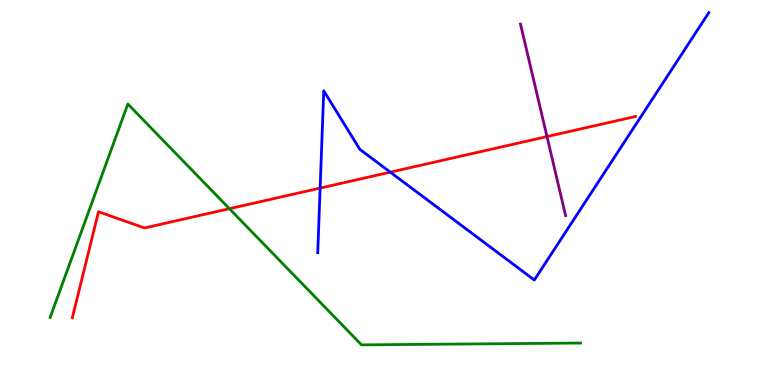[{'lines': ['blue', 'red'], 'intersections': [{'x': 4.13, 'y': 5.11}, {'x': 5.04, 'y': 5.53}]}, {'lines': ['green', 'red'], 'intersections': [{'x': 2.96, 'y': 4.58}]}, {'lines': ['purple', 'red'], 'intersections': [{'x': 7.06, 'y': 6.45}]}, {'lines': ['blue', 'green'], 'intersections': []}, {'lines': ['blue', 'purple'], 'intersections': []}, {'lines': ['green', 'purple'], 'intersections': []}]